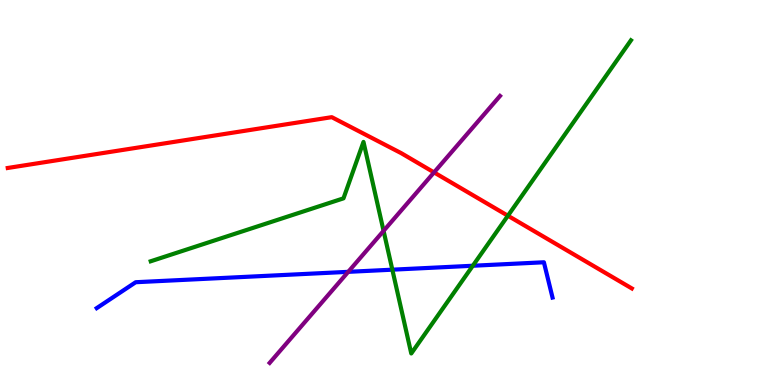[{'lines': ['blue', 'red'], 'intersections': []}, {'lines': ['green', 'red'], 'intersections': [{'x': 6.55, 'y': 4.4}]}, {'lines': ['purple', 'red'], 'intersections': [{'x': 5.6, 'y': 5.52}]}, {'lines': ['blue', 'green'], 'intersections': [{'x': 5.06, 'y': 3.0}, {'x': 6.1, 'y': 3.1}]}, {'lines': ['blue', 'purple'], 'intersections': [{'x': 4.49, 'y': 2.94}]}, {'lines': ['green', 'purple'], 'intersections': [{'x': 4.95, 'y': 4.0}]}]